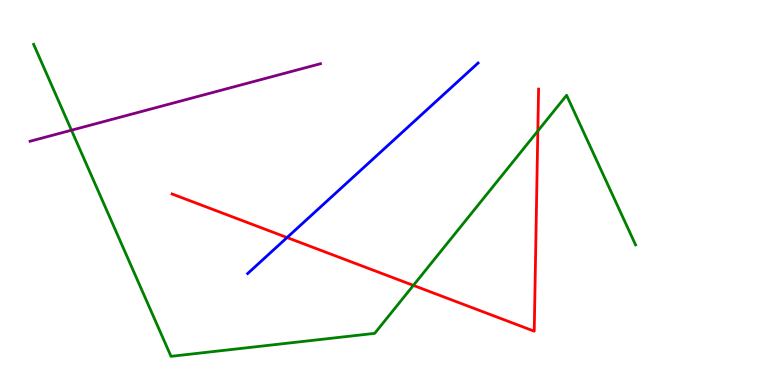[{'lines': ['blue', 'red'], 'intersections': [{'x': 3.7, 'y': 3.83}]}, {'lines': ['green', 'red'], 'intersections': [{'x': 5.33, 'y': 2.59}, {'x': 6.94, 'y': 6.6}]}, {'lines': ['purple', 'red'], 'intersections': []}, {'lines': ['blue', 'green'], 'intersections': []}, {'lines': ['blue', 'purple'], 'intersections': []}, {'lines': ['green', 'purple'], 'intersections': [{'x': 0.922, 'y': 6.62}]}]